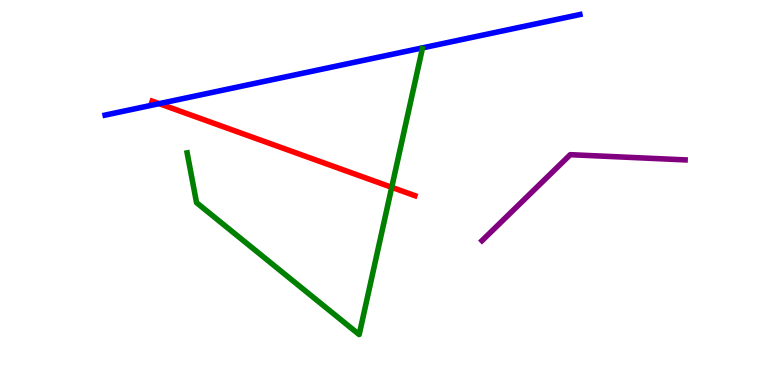[{'lines': ['blue', 'red'], 'intersections': [{'x': 2.05, 'y': 7.31}]}, {'lines': ['green', 'red'], 'intersections': [{'x': 5.05, 'y': 5.13}]}, {'lines': ['purple', 'red'], 'intersections': []}, {'lines': ['blue', 'green'], 'intersections': []}, {'lines': ['blue', 'purple'], 'intersections': []}, {'lines': ['green', 'purple'], 'intersections': []}]